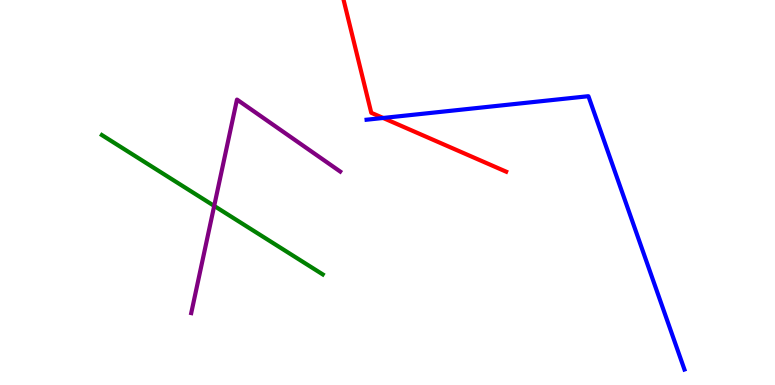[{'lines': ['blue', 'red'], 'intersections': [{'x': 4.94, 'y': 6.94}]}, {'lines': ['green', 'red'], 'intersections': []}, {'lines': ['purple', 'red'], 'intersections': []}, {'lines': ['blue', 'green'], 'intersections': []}, {'lines': ['blue', 'purple'], 'intersections': []}, {'lines': ['green', 'purple'], 'intersections': [{'x': 2.76, 'y': 4.65}]}]